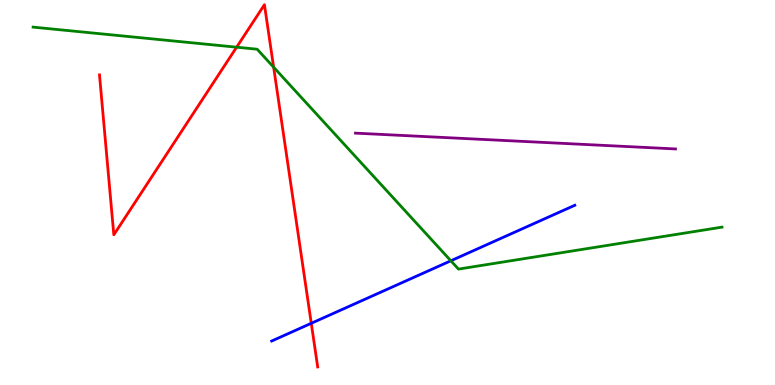[{'lines': ['blue', 'red'], 'intersections': [{'x': 4.02, 'y': 1.6}]}, {'lines': ['green', 'red'], 'intersections': [{'x': 3.05, 'y': 8.77}, {'x': 3.53, 'y': 8.25}]}, {'lines': ['purple', 'red'], 'intersections': []}, {'lines': ['blue', 'green'], 'intersections': [{'x': 5.82, 'y': 3.23}]}, {'lines': ['blue', 'purple'], 'intersections': []}, {'lines': ['green', 'purple'], 'intersections': []}]